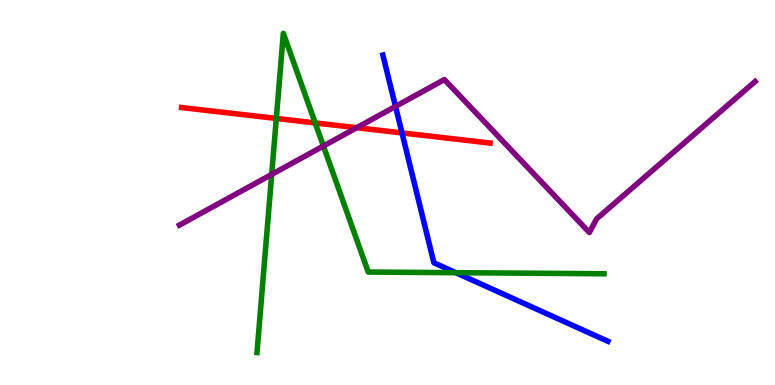[{'lines': ['blue', 'red'], 'intersections': [{'x': 5.19, 'y': 6.55}]}, {'lines': ['green', 'red'], 'intersections': [{'x': 3.57, 'y': 6.92}, {'x': 4.07, 'y': 6.81}]}, {'lines': ['purple', 'red'], 'intersections': [{'x': 4.6, 'y': 6.68}]}, {'lines': ['blue', 'green'], 'intersections': [{'x': 5.88, 'y': 2.92}]}, {'lines': ['blue', 'purple'], 'intersections': [{'x': 5.1, 'y': 7.24}]}, {'lines': ['green', 'purple'], 'intersections': [{'x': 3.51, 'y': 5.47}, {'x': 4.17, 'y': 6.21}]}]